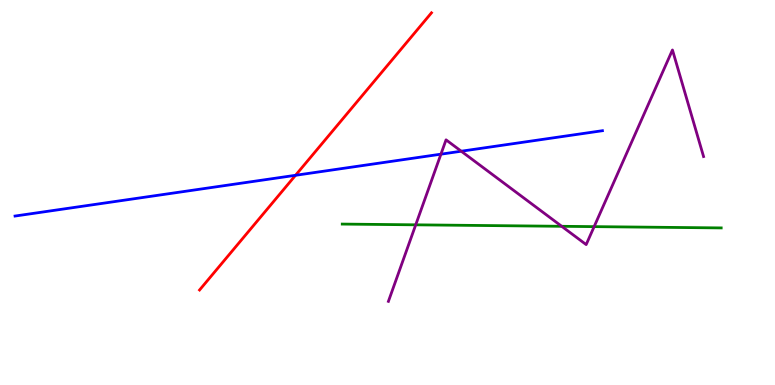[{'lines': ['blue', 'red'], 'intersections': [{'x': 3.81, 'y': 5.45}]}, {'lines': ['green', 'red'], 'intersections': []}, {'lines': ['purple', 'red'], 'intersections': []}, {'lines': ['blue', 'green'], 'intersections': []}, {'lines': ['blue', 'purple'], 'intersections': [{'x': 5.69, 'y': 6.0}, {'x': 5.95, 'y': 6.07}]}, {'lines': ['green', 'purple'], 'intersections': [{'x': 5.36, 'y': 4.16}, {'x': 7.25, 'y': 4.12}, {'x': 7.67, 'y': 4.11}]}]